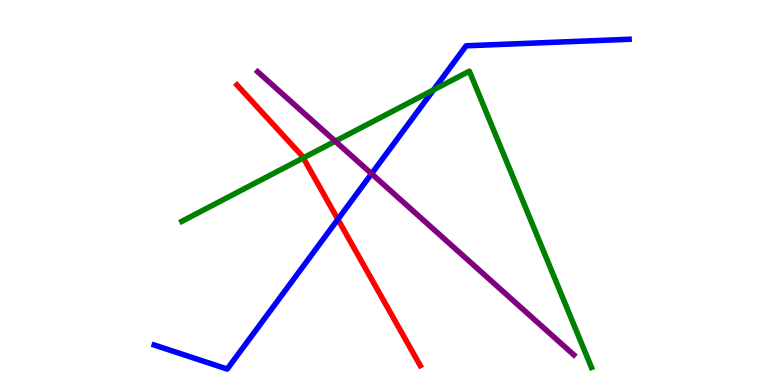[{'lines': ['blue', 'red'], 'intersections': [{'x': 4.36, 'y': 4.3}]}, {'lines': ['green', 'red'], 'intersections': [{'x': 3.91, 'y': 5.9}]}, {'lines': ['purple', 'red'], 'intersections': []}, {'lines': ['blue', 'green'], 'intersections': [{'x': 5.59, 'y': 7.67}]}, {'lines': ['blue', 'purple'], 'intersections': [{'x': 4.79, 'y': 5.49}]}, {'lines': ['green', 'purple'], 'intersections': [{'x': 4.33, 'y': 6.33}]}]